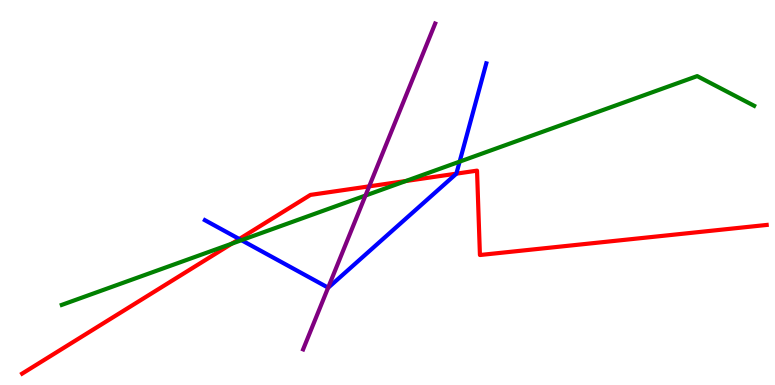[{'lines': ['blue', 'red'], 'intersections': [{'x': 3.09, 'y': 3.79}, {'x': 5.89, 'y': 5.49}]}, {'lines': ['green', 'red'], 'intersections': [{'x': 2.99, 'y': 3.67}, {'x': 5.24, 'y': 5.3}]}, {'lines': ['purple', 'red'], 'intersections': [{'x': 4.76, 'y': 5.16}]}, {'lines': ['blue', 'green'], 'intersections': [{'x': 3.12, 'y': 3.76}, {'x': 5.93, 'y': 5.8}]}, {'lines': ['blue', 'purple'], 'intersections': [{'x': 4.23, 'y': 2.53}]}, {'lines': ['green', 'purple'], 'intersections': [{'x': 4.72, 'y': 4.92}]}]